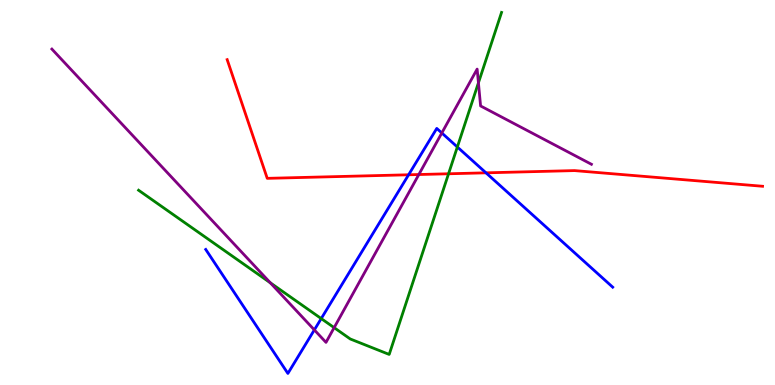[{'lines': ['blue', 'red'], 'intersections': [{'x': 5.27, 'y': 5.46}, {'x': 6.27, 'y': 5.51}]}, {'lines': ['green', 'red'], 'intersections': [{'x': 5.79, 'y': 5.49}]}, {'lines': ['purple', 'red'], 'intersections': [{'x': 5.4, 'y': 5.47}]}, {'lines': ['blue', 'green'], 'intersections': [{'x': 4.14, 'y': 1.73}, {'x': 5.9, 'y': 6.18}]}, {'lines': ['blue', 'purple'], 'intersections': [{'x': 4.06, 'y': 1.43}, {'x': 5.7, 'y': 6.55}]}, {'lines': ['green', 'purple'], 'intersections': [{'x': 3.49, 'y': 2.65}, {'x': 4.31, 'y': 1.49}, {'x': 6.17, 'y': 7.85}]}]